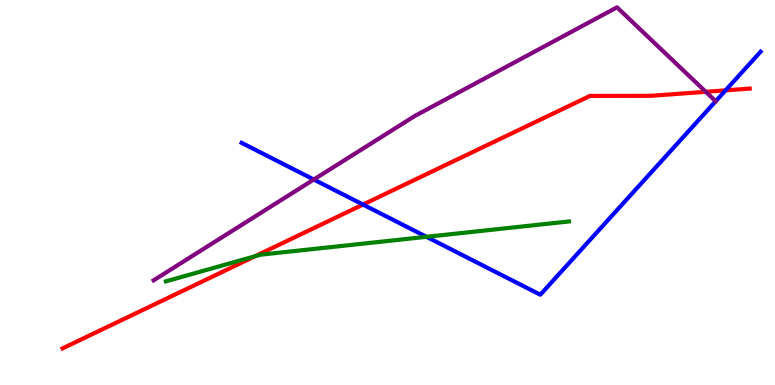[{'lines': ['blue', 'red'], 'intersections': [{'x': 4.68, 'y': 4.69}, {'x': 9.36, 'y': 7.65}]}, {'lines': ['green', 'red'], 'intersections': [{'x': 3.29, 'y': 3.34}]}, {'lines': ['purple', 'red'], 'intersections': [{'x': 9.11, 'y': 7.62}]}, {'lines': ['blue', 'green'], 'intersections': [{'x': 5.5, 'y': 3.85}]}, {'lines': ['blue', 'purple'], 'intersections': [{'x': 4.05, 'y': 5.34}]}, {'lines': ['green', 'purple'], 'intersections': []}]